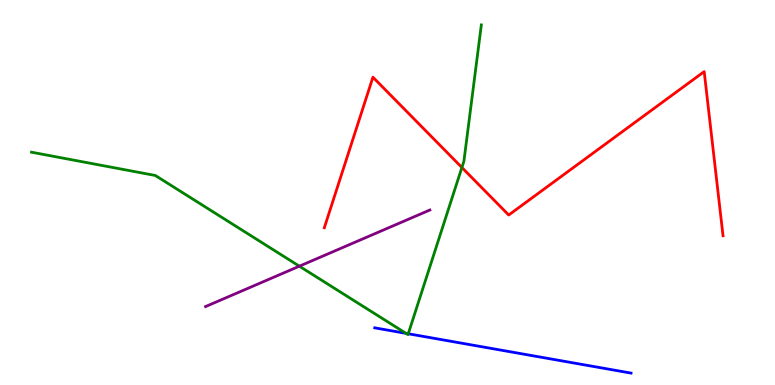[{'lines': ['blue', 'red'], 'intersections': []}, {'lines': ['green', 'red'], 'intersections': [{'x': 5.96, 'y': 5.65}]}, {'lines': ['purple', 'red'], 'intersections': []}, {'lines': ['blue', 'green'], 'intersections': [{'x': 5.24, 'y': 1.34}, {'x': 5.27, 'y': 1.33}]}, {'lines': ['blue', 'purple'], 'intersections': []}, {'lines': ['green', 'purple'], 'intersections': [{'x': 3.86, 'y': 3.09}]}]